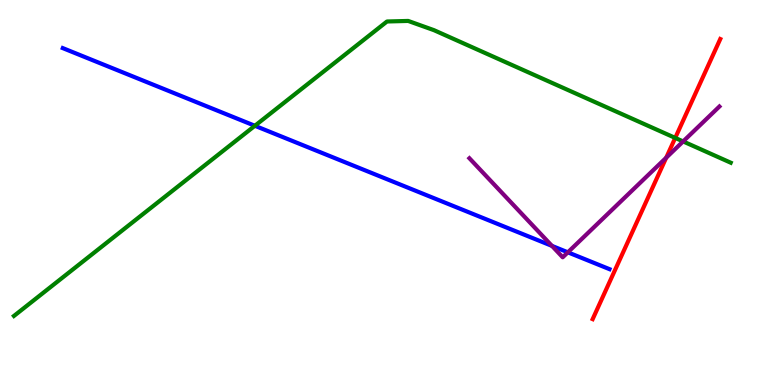[{'lines': ['blue', 'red'], 'intersections': []}, {'lines': ['green', 'red'], 'intersections': [{'x': 8.71, 'y': 6.42}]}, {'lines': ['purple', 'red'], 'intersections': [{'x': 8.6, 'y': 5.9}]}, {'lines': ['blue', 'green'], 'intersections': [{'x': 3.29, 'y': 6.73}]}, {'lines': ['blue', 'purple'], 'intersections': [{'x': 7.12, 'y': 3.61}, {'x': 7.33, 'y': 3.45}]}, {'lines': ['green', 'purple'], 'intersections': [{'x': 8.81, 'y': 6.33}]}]